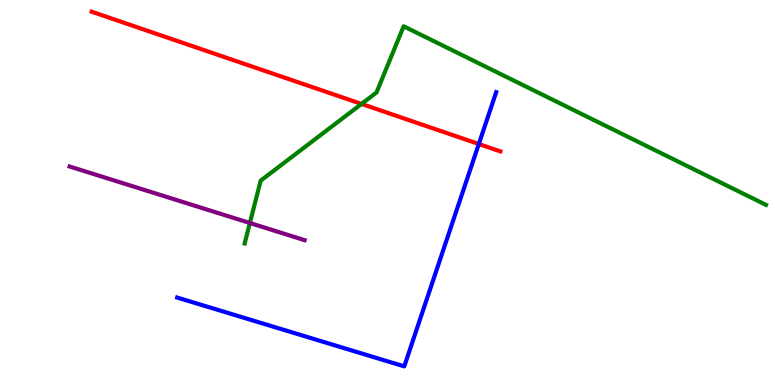[{'lines': ['blue', 'red'], 'intersections': [{'x': 6.18, 'y': 6.26}]}, {'lines': ['green', 'red'], 'intersections': [{'x': 4.66, 'y': 7.3}]}, {'lines': ['purple', 'red'], 'intersections': []}, {'lines': ['blue', 'green'], 'intersections': []}, {'lines': ['blue', 'purple'], 'intersections': []}, {'lines': ['green', 'purple'], 'intersections': [{'x': 3.22, 'y': 4.21}]}]